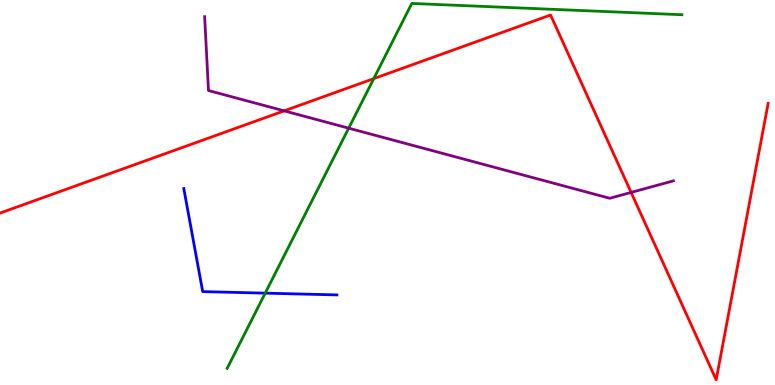[{'lines': ['blue', 'red'], 'intersections': []}, {'lines': ['green', 'red'], 'intersections': [{'x': 4.82, 'y': 7.96}]}, {'lines': ['purple', 'red'], 'intersections': [{'x': 3.67, 'y': 7.12}, {'x': 8.14, 'y': 5.0}]}, {'lines': ['blue', 'green'], 'intersections': [{'x': 3.42, 'y': 2.39}]}, {'lines': ['blue', 'purple'], 'intersections': []}, {'lines': ['green', 'purple'], 'intersections': [{'x': 4.5, 'y': 6.67}]}]